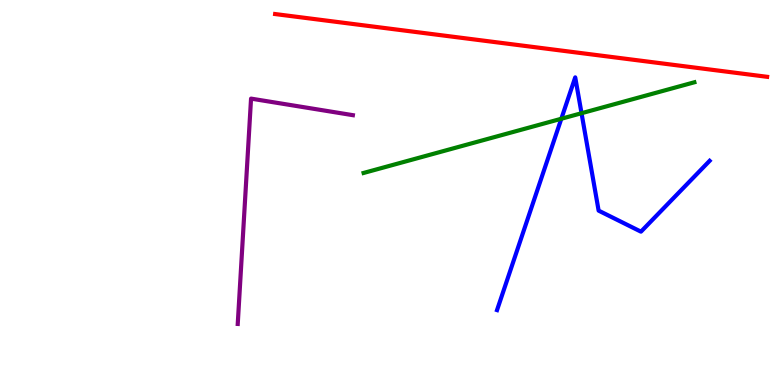[{'lines': ['blue', 'red'], 'intersections': []}, {'lines': ['green', 'red'], 'intersections': []}, {'lines': ['purple', 'red'], 'intersections': []}, {'lines': ['blue', 'green'], 'intersections': [{'x': 7.24, 'y': 6.92}, {'x': 7.5, 'y': 7.06}]}, {'lines': ['blue', 'purple'], 'intersections': []}, {'lines': ['green', 'purple'], 'intersections': []}]